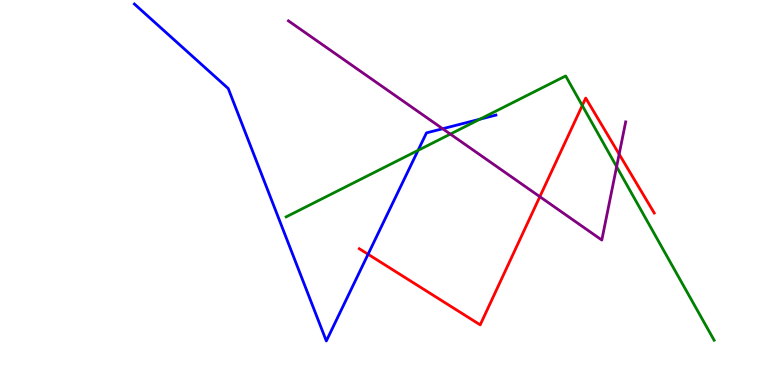[{'lines': ['blue', 'red'], 'intersections': [{'x': 4.75, 'y': 3.4}]}, {'lines': ['green', 'red'], 'intersections': [{'x': 7.51, 'y': 7.26}]}, {'lines': ['purple', 'red'], 'intersections': [{'x': 6.97, 'y': 4.89}, {'x': 7.99, 'y': 6.0}]}, {'lines': ['blue', 'green'], 'intersections': [{'x': 5.39, 'y': 6.09}, {'x': 6.19, 'y': 6.9}]}, {'lines': ['blue', 'purple'], 'intersections': [{'x': 5.71, 'y': 6.66}]}, {'lines': ['green', 'purple'], 'intersections': [{'x': 5.81, 'y': 6.52}, {'x': 7.96, 'y': 5.67}]}]